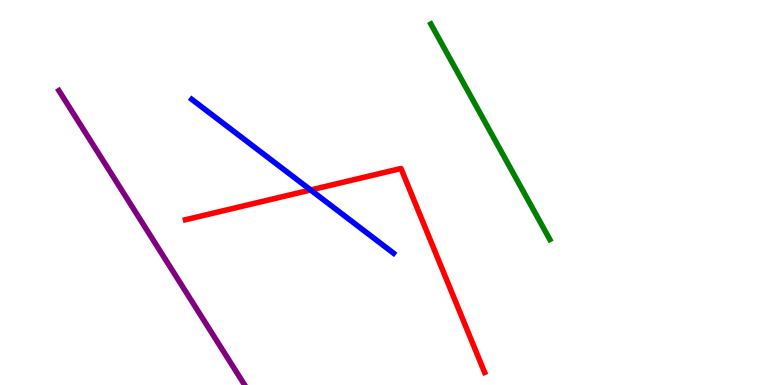[{'lines': ['blue', 'red'], 'intersections': [{'x': 4.01, 'y': 5.07}]}, {'lines': ['green', 'red'], 'intersections': []}, {'lines': ['purple', 'red'], 'intersections': []}, {'lines': ['blue', 'green'], 'intersections': []}, {'lines': ['blue', 'purple'], 'intersections': []}, {'lines': ['green', 'purple'], 'intersections': []}]